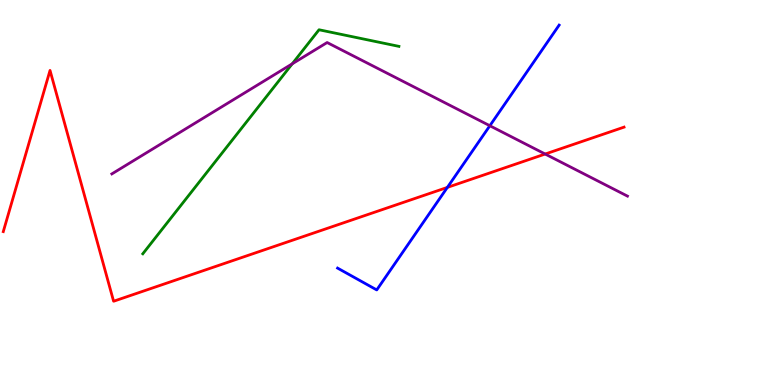[{'lines': ['blue', 'red'], 'intersections': [{'x': 5.77, 'y': 5.13}]}, {'lines': ['green', 'red'], 'intersections': []}, {'lines': ['purple', 'red'], 'intersections': [{'x': 7.03, 'y': 6.0}]}, {'lines': ['blue', 'green'], 'intersections': []}, {'lines': ['blue', 'purple'], 'intersections': [{'x': 6.32, 'y': 6.73}]}, {'lines': ['green', 'purple'], 'intersections': [{'x': 3.77, 'y': 8.34}]}]